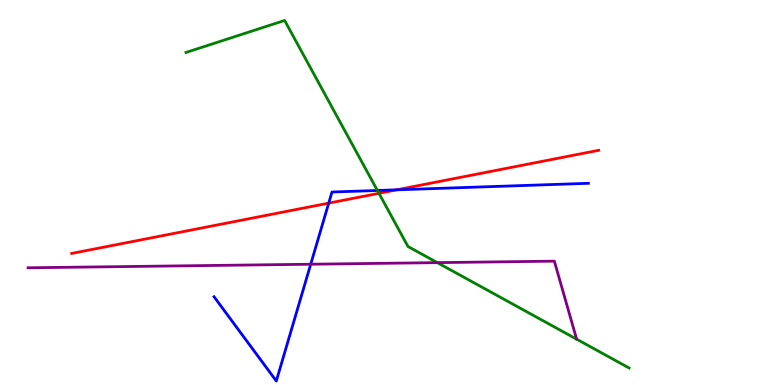[{'lines': ['blue', 'red'], 'intersections': [{'x': 4.24, 'y': 4.72}, {'x': 5.12, 'y': 5.07}]}, {'lines': ['green', 'red'], 'intersections': [{'x': 4.89, 'y': 4.98}]}, {'lines': ['purple', 'red'], 'intersections': []}, {'lines': ['blue', 'green'], 'intersections': [{'x': 4.87, 'y': 5.05}]}, {'lines': ['blue', 'purple'], 'intersections': [{'x': 4.01, 'y': 3.14}]}, {'lines': ['green', 'purple'], 'intersections': [{'x': 5.64, 'y': 3.18}]}]